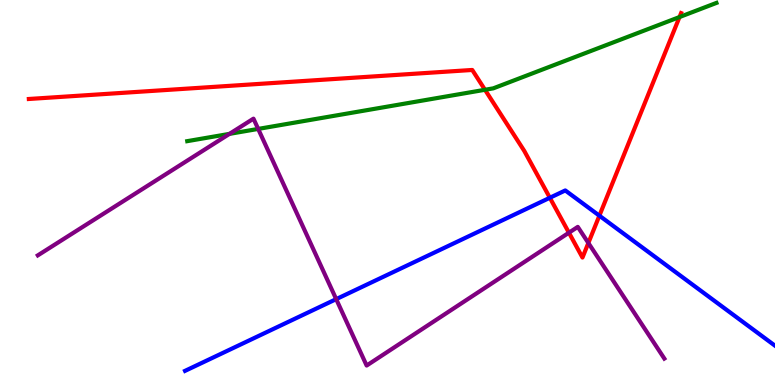[{'lines': ['blue', 'red'], 'intersections': [{'x': 7.09, 'y': 4.86}, {'x': 7.73, 'y': 4.4}]}, {'lines': ['green', 'red'], 'intersections': [{'x': 6.26, 'y': 7.67}, {'x': 8.77, 'y': 9.56}]}, {'lines': ['purple', 'red'], 'intersections': [{'x': 7.34, 'y': 3.96}, {'x': 7.59, 'y': 3.69}]}, {'lines': ['blue', 'green'], 'intersections': []}, {'lines': ['blue', 'purple'], 'intersections': [{'x': 4.34, 'y': 2.23}]}, {'lines': ['green', 'purple'], 'intersections': [{'x': 2.96, 'y': 6.52}, {'x': 3.33, 'y': 6.65}]}]